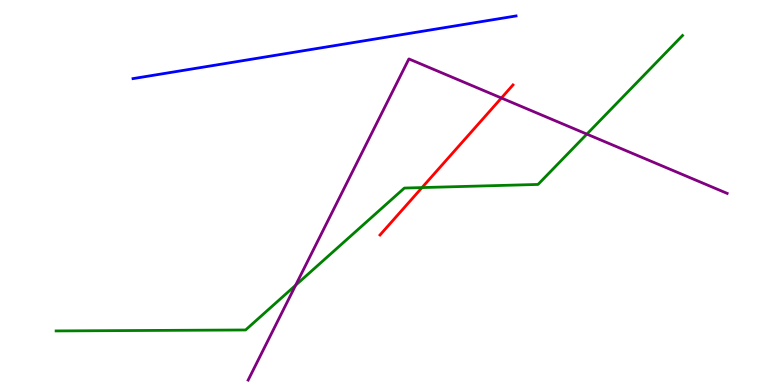[{'lines': ['blue', 'red'], 'intersections': []}, {'lines': ['green', 'red'], 'intersections': [{'x': 5.45, 'y': 5.13}]}, {'lines': ['purple', 'red'], 'intersections': [{'x': 6.47, 'y': 7.45}]}, {'lines': ['blue', 'green'], 'intersections': []}, {'lines': ['blue', 'purple'], 'intersections': []}, {'lines': ['green', 'purple'], 'intersections': [{'x': 3.81, 'y': 2.59}, {'x': 7.57, 'y': 6.52}]}]